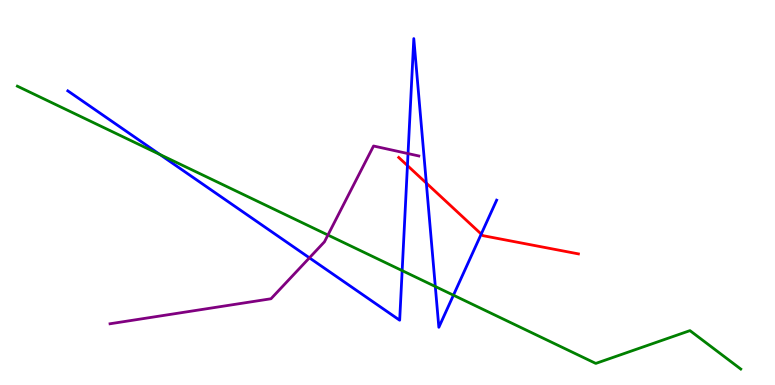[{'lines': ['blue', 'red'], 'intersections': [{'x': 5.26, 'y': 5.7}, {'x': 5.5, 'y': 5.24}, {'x': 6.21, 'y': 3.92}]}, {'lines': ['green', 'red'], 'intersections': []}, {'lines': ['purple', 'red'], 'intersections': []}, {'lines': ['blue', 'green'], 'intersections': [{'x': 2.06, 'y': 5.99}, {'x': 5.19, 'y': 2.97}, {'x': 5.62, 'y': 2.56}, {'x': 5.85, 'y': 2.33}]}, {'lines': ['blue', 'purple'], 'intersections': [{'x': 3.99, 'y': 3.3}, {'x': 5.26, 'y': 6.01}]}, {'lines': ['green', 'purple'], 'intersections': [{'x': 4.23, 'y': 3.9}]}]